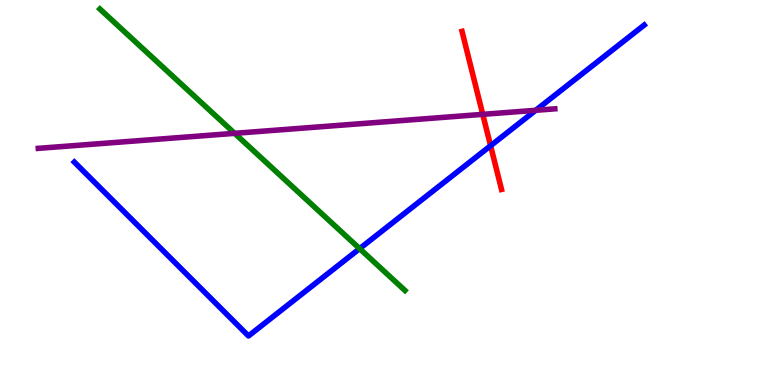[{'lines': ['blue', 'red'], 'intersections': [{'x': 6.33, 'y': 6.21}]}, {'lines': ['green', 'red'], 'intersections': []}, {'lines': ['purple', 'red'], 'intersections': [{'x': 6.23, 'y': 7.03}]}, {'lines': ['blue', 'green'], 'intersections': [{'x': 4.64, 'y': 3.54}]}, {'lines': ['blue', 'purple'], 'intersections': [{'x': 6.91, 'y': 7.14}]}, {'lines': ['green', 'purple'], 'intersections': [{'x': 3.03, 'y': 6.54}]}]